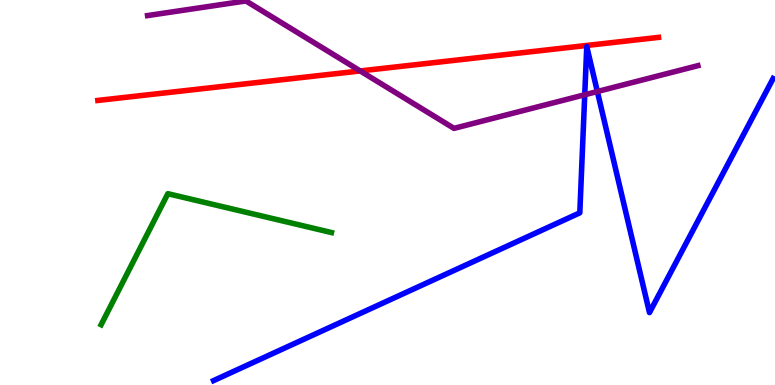[{'lines': ['blue', 'red'], 'intersections': []}, {'lines': ['green', 'red'], 'intersections': []}, {'lines': ['purple', 'red'], 'intersections': [{'x': 4.65, 'y': 8.16}]}, {'lines': ['blue', 'green'], 'intersections': []}, {'lines': ['blue', 'purple'], 'intersections': [{'x': 7.55, 'y': 7.54}, {'x': 7.71, 'y': 7.62}]}, {'lines': ['green', 'purple'], 'intersections': []}]